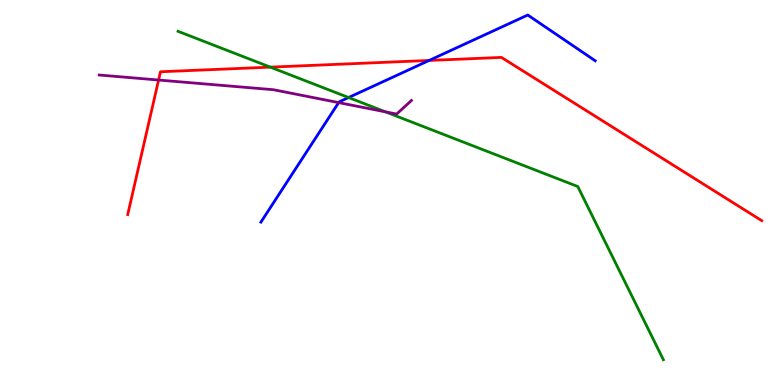[{'lines': ['blue', 'red'], 'intersections': [{'x': 5.54, 'y': 8.43}]}, {'lines': ['green', 'red'], 'intersections': [{'x': 3.49, 'y': 8.26}]}, {'lines': ['purple', 'red'], 'intersections': [{'x': 2.05, 'y': 7.92}]}, {'lines': ['blue', 'green'], 'intersections': [{'x': 4.5, 'y': 7.47}]}, {'lines': ['blue', 'purple'], 'intersections': [{'x': 4.37, 'y': 7.34}]}, {'lines': ['green', 'purple'], 'intersections': [{'x': 4.97, 'y': 7.09}]}]